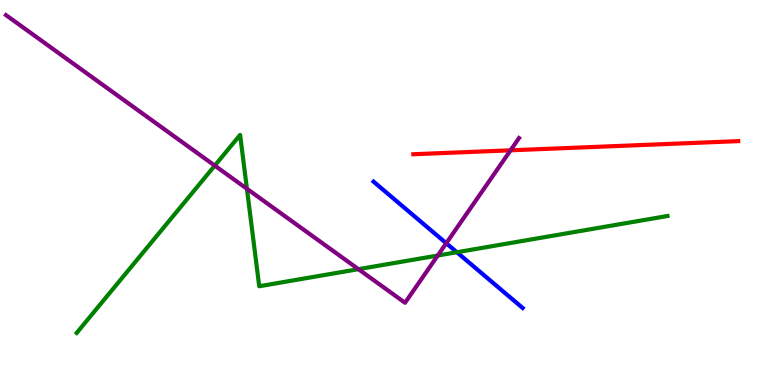[{'lines': ['blue', 'red'], 'intersections': []}, {'lines': ['green', 'red'], 'intersections': []}, {'lines': ['purple', 'red'], 'intersections': [{'x': 6.59, 'y': 6.1}]}, {'lines': ['blue', 'green'], 'intersections': [{'x': 5.9, 'y': 3.45}]}, {'lines': ['blue', 'purple'], 'intersections': [{'x': 5.76, 'y': 3.68}]}, {'lines': ['green', 'purple'], 'intersections': [{'x': 2.77, 'y': 5.7}, {'x': 3.19, 'y': 5.1}, {'x': 4.62, 'y': 3.01}, {'x': 5.65, 'y': 3.36}]}]